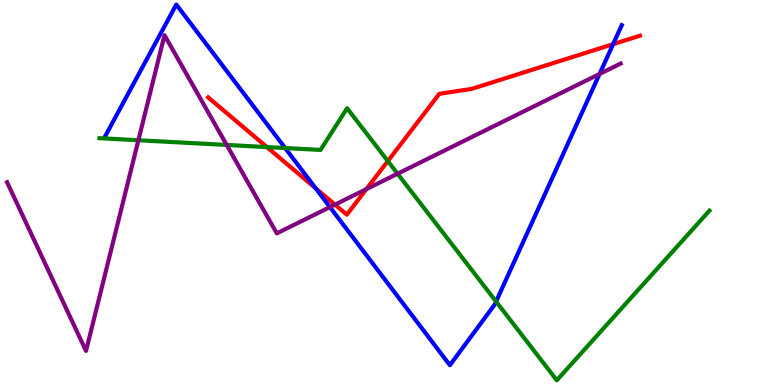[{'lines': ['blue', 'red'], 'intersections': [{'x': 4.07, 'y': 5.11}, {'x': 7.91, 'y': 8.85}]}, {'lines': ['green', 'red'], 'intersections': [{'x': 3.44, 'y': 6.18}, {'x': 5.0, 'y': 5.82}]}, {'lines': ['purple', 'red'], 'intersections': [{'x': 4.32, 'y': 4.69}, {'x': 4.73, 'y': 5.09}]}, {'lines': ['blue', 'green'], 'intersections': [{'x': 3.68, 'y': 6.15}, {'x': 6.4, 'y': 2.17}]}, {'lines': ['blue', 'purple'], 'intersections': [{'x': 4.26, 'y': 4.62}, {'x': 7.74, 'y': 8.08}]}, {'lines': ['green', 'purple'], 'intersections': [{'x': 1.79, 'y': 6.36}, {'x': 2.93, 'y': 6.24}, {'x': 5.13, 'y': 5.49}]}]